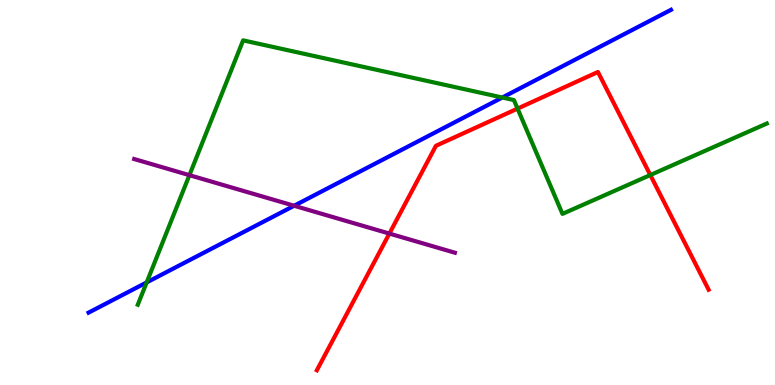[{'lines': ['blue', 'red'], 'intersections': []}, {'lines': ['green', 'red'], 'intersections': [{'x': 6.68, 'y': 7.18}, {'x': 8.39, 'y': 5.45}]}, {'lines': ['purple', 'red'], 'intersections': [{'x': 5.02, 'y': 3.93}]}, {'lines': ['blue', 'green'], 'intersections': [{'x': 1.89, 'y': 2.66}, {'x': 6.48, 'y': 7.47}]}, {'lines': ['blue', 'purple'], 'intersections': [{'x': 3.8, 'y': 4.66}]}, {'lines': ['green', 'purple'], 'intersections': [{'x': 2.44, 'y': 5.45}]}]